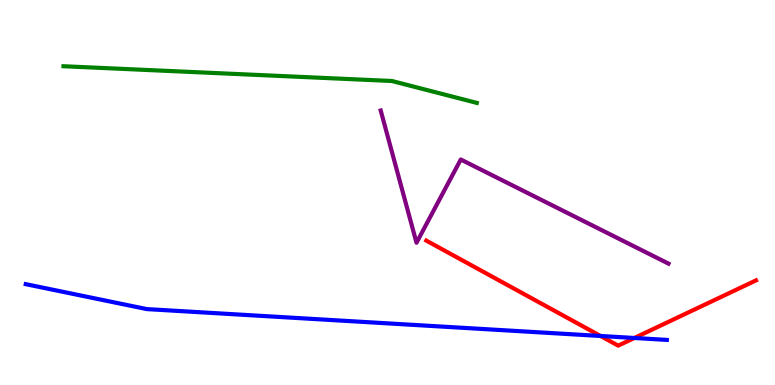[{'lines': ['blue', 'red'], 'intersections': [{'x': 7.75, 'y': 1.27}, {'x': 8.19, 'y': 1.22}]}, {'lines': ['green', 'red'], 'intersections': []}, {'lines': ['purple', 'red'], 'intersections': []}, {'lines': ['blue', 'green'], 'intersections': []}, {'lines': ['blue', 'purple'], 'intersections': []}, {'lines': ['green', 'purple'], 'intersections': []}]